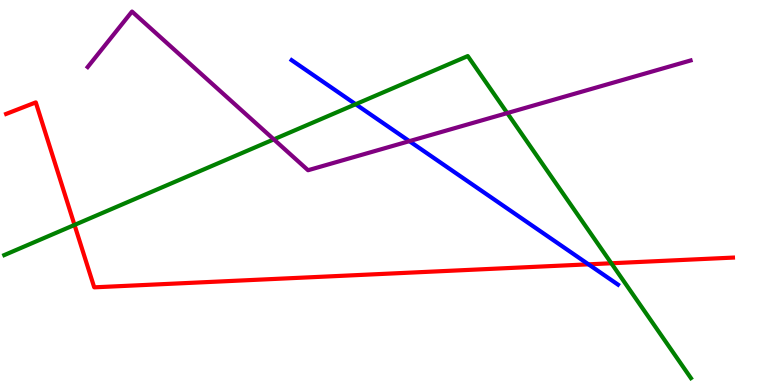[{'lines': ['blue', 'red'], 'intersections': [{'x': 7.59, 'y': 3.13}]}, {'lines': ['green', 'red'], 'intersections': [{'x': 0.961, 'y': 4.16}, {'x': 7.89, 'y': 3.16}]}, {'lines': ['purple', 'red'], 'intersections': []}, {'lines': ['blue', 'green'], 'intersections': [{'x': 4.59, 'y': 7.29}]}, {'lines': ['blue', 'purple'], 'intersections': [{'x': 5.28, 'y': 6.33}]}, {'lines': ['green', 'purple'], 'intersections': [{'x': 3.53, 'y': 6.38}, {'x': 6.55, 'y': 7.06}]}]